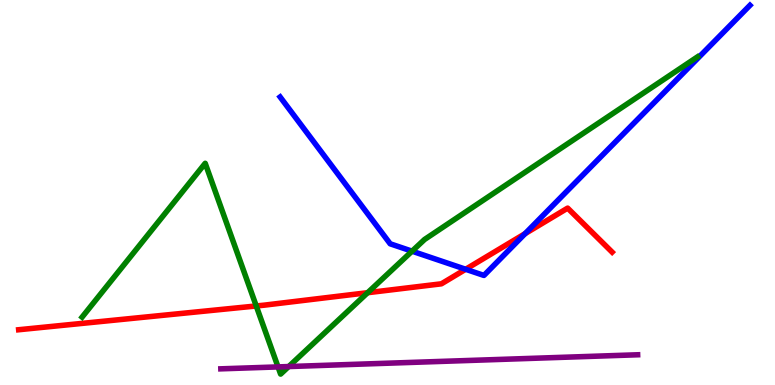[{'lines': ['blue', 'red'], 'intersections': [{'x': 6.01, 'y': 3.01}, {'x': 6.78, 'y': 3.93}]}, {'lines': ['green', 'red'], 'intersections': [{'x': 3.31, 'y': 2.05}, {'x': 4.74, 'y': 2.4}]}, {'lines': ['purple', 'red'], 'intersections': []}, {'lines': ['blue', 'green'], 'intersections': [{'x': 5.32, 'y': 3.48}]}, {'lines': ['blue', 'purple'], 'intersections': []}, {'lines': ['green', 'purple'], 'intersections': [{'x': 3.59, 'y': 0.47}, {'x': 3.73, 'y': 0.479}]}]